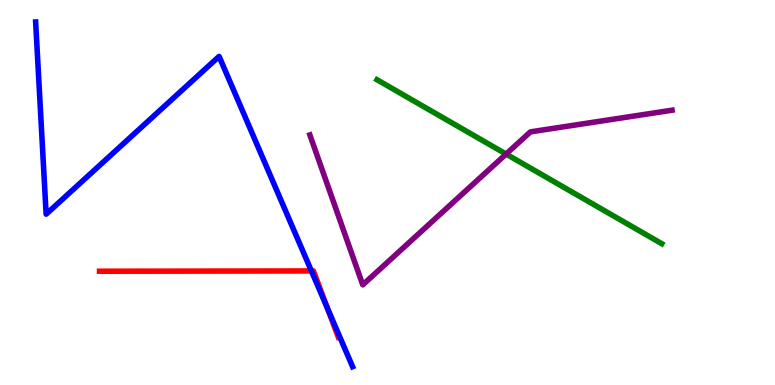[{'lines': ['blue', 'red'], 'intersections': [{'x': 4.02, 'y': 2.96}, {'x': 4.23, 'y': 1.99}]}, {'lines': ['green', 'red'], 'intersections': []}, {'lines': ['purple', 'red'], 'intersections': []}, {'lines': ['blue', 'green'], 'intersections': []}, {'lines': ['blue', 'purple'], 'intersections': []}, {'lines': ['green', 'purple'], 'intersections': [{'x': 6.53, 'y': 6.0}]}]